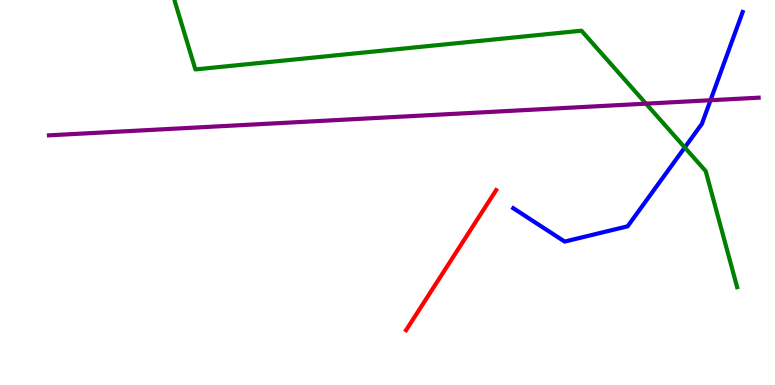[{'lines': ['blue', 'red'], 'intersections': []}, {'lines': ['green', 'red'], 'intersections': []}, {'lines': ['purple', 'red'], 'intersections': []}, {'lines': ['blue', 'green'], 'intersections': [{'x': 8.84, 'y': 6.17}]}, {'lines': ['blue', 'purple'], 'intersections': [{'x': 9.17, 'y': 7.4}]}, {'lines': ['green', 'purple'], 'intersections': [{'x': 8.34, 'y': 7.31}]}]